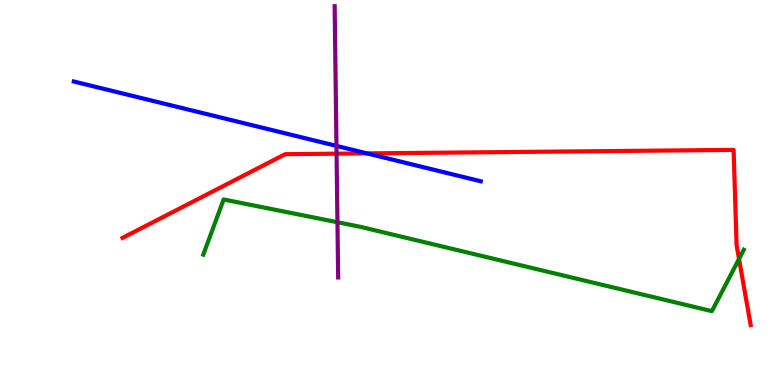[{'lines': ['blue', 'red'], 'intersections': [{'x': 4.74, 'y': 6.02}]}, {'lines': ['green', 'red'], 'intersections': [{'x': 9.54, 'y': 3.27}]}, {'lines': ['purple', 'red'], 'intersections': [{'x': 4.34, 'y': 6.01}]}, {'lines': ['blue', 'green'], 'intersections': []}, {'lines': ['blue', 'purple'], 'intersections': [{'x': 4.34, 'y': 6.21}]}, {'lines': ['green', 'purple'], 'intersections': [{'x': 4.35, 'y': 4.23}]}]